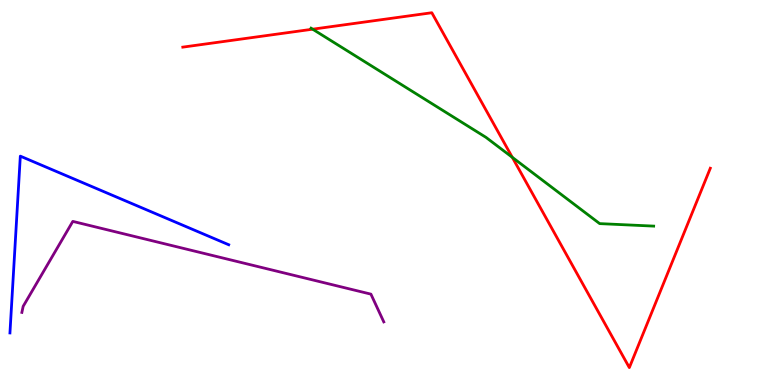[{'lines': ['blue', 'red'], 'intersections': []}, {'lines': ['green', 'red'], 'intersections': [{'x': 4.03, 'y': 9.24}, {'x': 6.61, 'y': 5.91}]}, {'lines': ['purple', 'red'], 'intersections': []}, {'lines': ['blue', 'green'], 'intersections': []}, {'lines': ['blue', 'purple'], 'intersections': []}, {'lines': ['green', 'purple'], 'intersections': []}]